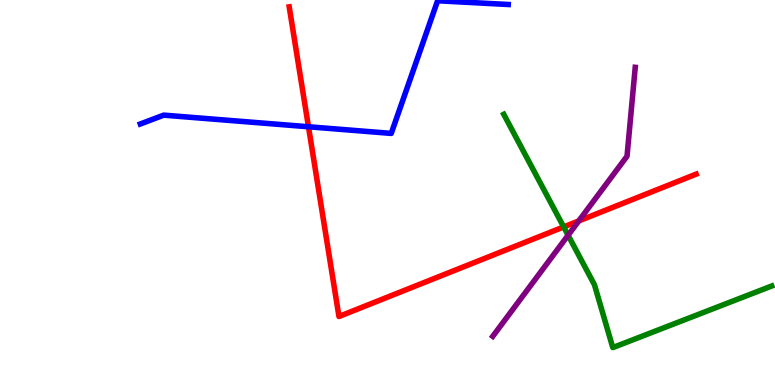[{'lines': ['blue', 'red'], 'intersections': [{'x': 3.98, 'y': 6.71}]}, {'lines': ['green', 'red'], 'intersections': [{'x': 7.27, 'y': 4.11}]}, {'lines': ['purple', 'red'], 'intersections': [{'x': 7.47, 'y': 4.26}]}, {'lines': ['blue', 'green'], 'intersections': []}, {'lines': ['blue', 'purple'], 'intersections': []}, {'lines': ['green', 'purple'], 'intersections': [{'x': 7.33, 'y': 3.89}]}]